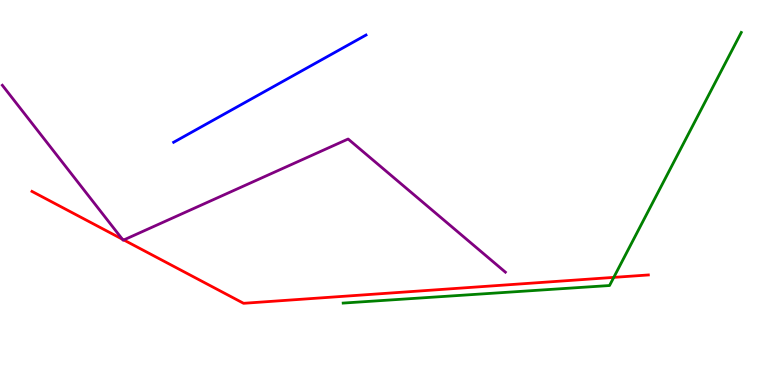[{'lines': ['blue', 'red'], 'intersections': []}, {'lines': ['green', 'red'], 'intersections': [{'x': 7.92, 'y': 2.8}]}, {'lines': ['purple', 'red'], 'intersections': [{'x': 1.58, 'y': 3.79}, {'x': 1.6, 'y': 3.77}]}, {'lines': ['blue', 'green'], 'intersections': []}, {'lines': ['blue', 'purple'], 'intersections': []}, {'lines': ['green', 'purple'], 'intersections': []}]